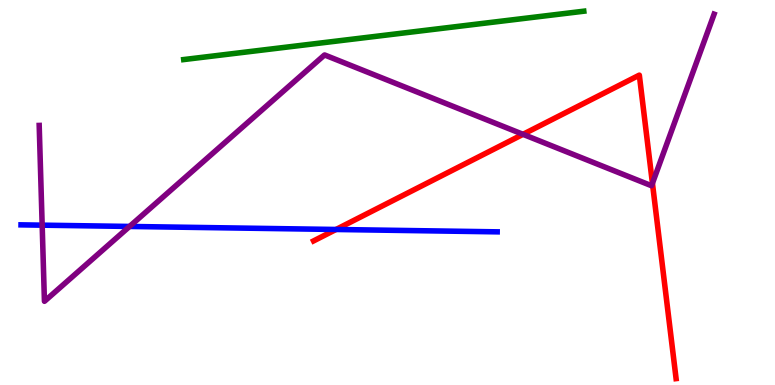[{'lines': ['blue', 'red'], 'intersections': [{'x': 4.34, 'y': 4.04}]}, {'lines': ['green', 'red'], 'intersections': []}, {'lines': ['purple', 'red'], 'intersections': [{'x': 6.75, 'y': 6.51}, {'x': 8.42, 'y': 5.24}]}, {'lines': ['blue', 'green'], 'intersections': []}, {'lines': ['blue', 'purple'], 'intersections': [{'x': 0.544, 'y': 4.15}, {'x': 1.67, 'y': 4.12}]}, {'lines': ['green', 'purple'], 'intersections': []}]